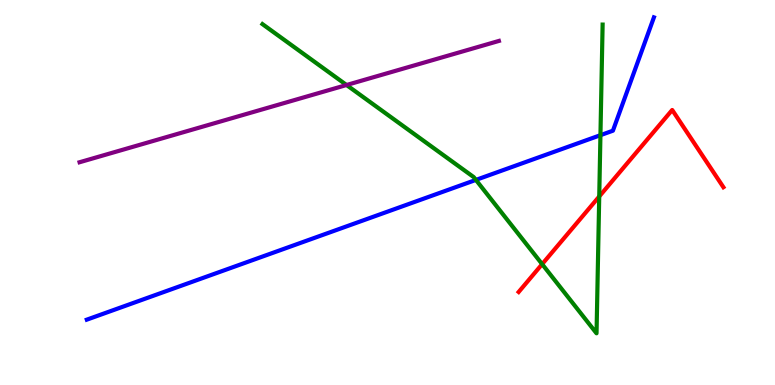[{'lines': ['blue', 'red'], 'intersections': []}, {'lines': ['green', 'red'], 'intersections': [{'x': 7.0, 'y': 3.14}, {'x': 7.73, 'y': 4.9}]}, {'lines': ['purple', 'red'], 'intersections': []}, {'lines': ['blue', 'green'], 'intersections': [{'x': 6.14, 'y': 5.33}, {'x': 7.75, 'y': 6.49}]}, {'lines': ['blue', 'purple'], 'intersections': []}, {'lines': ['green', 'purple'], 'intersections': [{'x': 4.47, 'y': 7.79}]}]